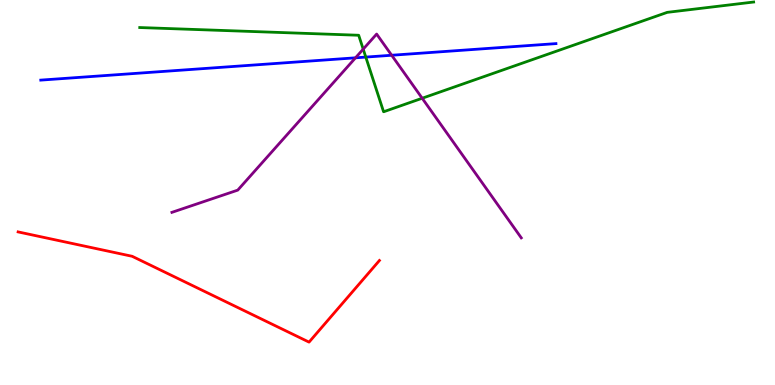[{'lines': ['blue', 'red'], 'intersections': []}, {'lines': ['green', 'red'], 'intersections': []}, {'lines': ['purple', 'red'], 'intersections': []}, {'lines': ['blue', 'green'], 'intersections': [{'x': 4.72, 'y': 8.52}]}, {'lines': ['blue', 'purple'], 'intersections': [{'x': 4.59, 'y': 8.5}, {'x': 5.05, 'y': 8.56}]}, {'lines': ['green', 'purple'], 'intersections': [{'x': 4.69, 'y': 8.72}, {'x': 5.45, 'y': 7.45}]}]